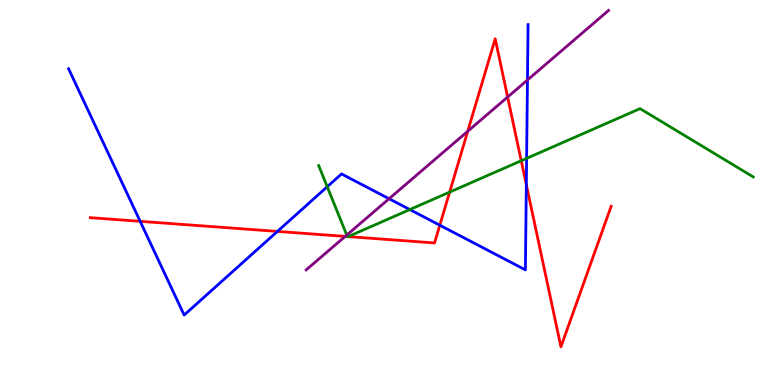[{'lines': ['blue', 'red'], 'intersections': [{'x': 1.81, 'y': 4.25}, {'x': 3.58, 'y': 3.99}, {'x': 5.67, 'y': 4.15}, {'x': 6.79, 'y': 5.2}]}, {'lines': ['green', 'red'], 'intersections': [{'x': 4.48, 'y': 3.86}, {'x': 4.49, 'y': 3.85}, {'x': 5.8, 'y': 5.01}, {'x': 6.73, 'y': 5.83}]}, {'lines': ['purple', 'red'], 'intersections': [{'x': 4.45, 'y': 3.86}, {'x': 6.04, 'y': 6.59}, {'x': 6.55, 'y': 7.48}]}, {'lines': ['blue', 'green'], 'intersections': [{'x': 4.22, 'y': 5.15}, {'x': 5.29, 'y': 4.56}, {'x': 6.79, 'y': 5.89}]}, {'lines': ['blue', 'purple'], 'intersections': [{'x': 5.02, 'y': 4.84}, {'x': 6.81, 'y': 7.92}]}, {'lines': ['green', 'purple'], 'intersections': [{'x': 4.47, 'y': 3.89}]}]